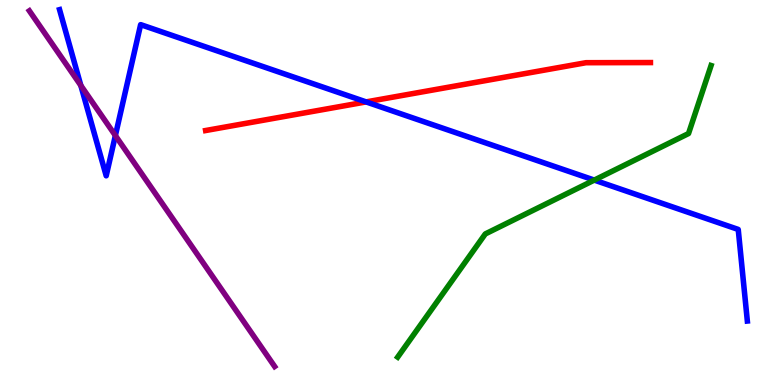[{'lines': ['blue', 'red'], 'intersections': [{'x': 4.72, 'y': 7.35}]}, {'lines': ['green', 'red'], 'intersections': []}, {'lines': ['purple', 'red'], 'intersections': []}, {'lines': ['blue', 'green'], 'intersections': [{'x': 7.67, 'y': 5.32}]}, {'lines': ['blue', 'purple'], 'intersections': [{'x': 1.04, 'y': 7.78}, {'x': 1.49, 'y': 6.48}]}, {'lines': ['green', 'purple'], 'intersections': []}]